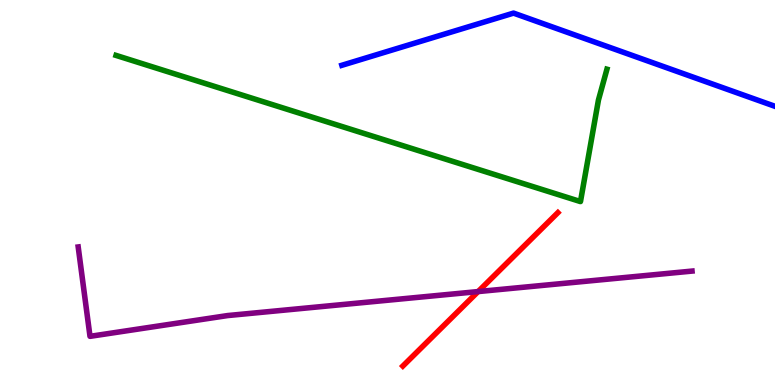[{'lines': ['blue', 'red'], 'intersections': []}, {'lines': ['green', 'red'], 'intersections': []}, {'lines': ['purple', 'red'], 'intersections': [{'x': 6.17, 'y': 2.43}]}, {'lines': ['blue', 'green'], 'intersections': []}, {'lines': ['blue', 'purple'], 'intersections': []}, {'lines': ['green', 'purple'], 'intersections': []}]